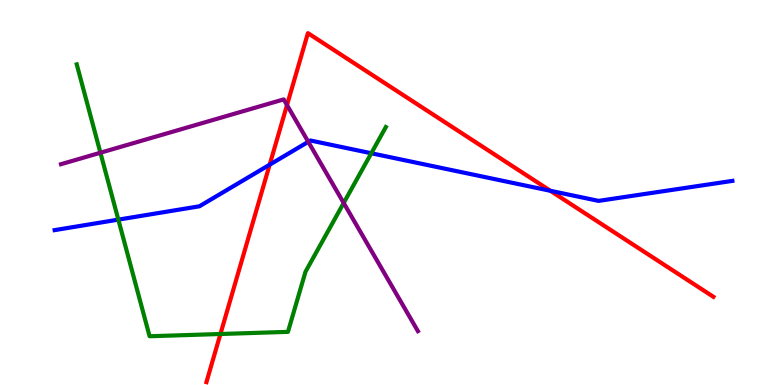[{'lines': ['blue', 'red'], 'intersections': [{'x': 3.48, 'y': 5.72}, {'x': 7.1, 'y': 5.04}]}, {'lines': ['green', 'red'], 'intersections': [{'x': 2.84, 'y': 1.32}]}, {'lines': ['purple', 'red'], 'intersections': [{'x': 3.7, 'y': 7.27}]}, {'lines': ['blue', 'green'], 'intersections': [{'x': 1.53, 'y': 4.3}, {'x': 4.79, 'y': 6.02}]}, {'lines': ['blue', 'purple'], 'intersections': [{'x': 3.98, 'y': 6.32}]}, {'lines': ['green', 'purple'], 'intersections': [{'x': 1.3, 'y': 6.03}, {'x': 4.43, 'y': 4.73}]}]